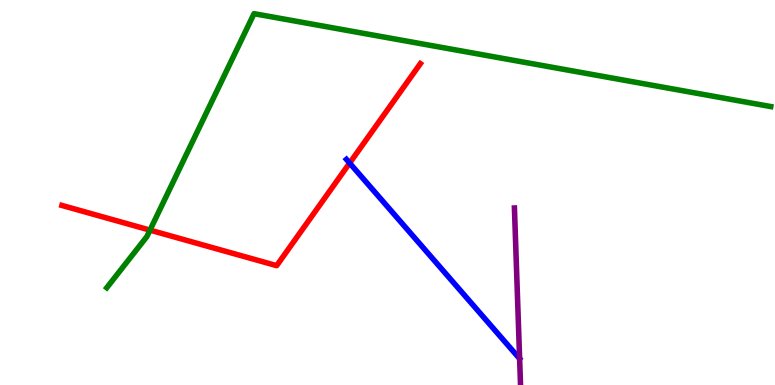[{'lines': ['blue', 'red'], 'intersections': [{'x': 4.51, 'y': 5.76}]}, {'lines': ['green', 'red'], 'intersections': [{'x': 1.94, 'y': 4.02}]}, {'lines': ['purple', 'red'], 'intersections': []}, {'lines': ['blue', 'green'], 'intersections': []}, {'lines': ['blue', 'purple'], 'intersections': []}, {'lines': ['green', 'purple'], 'intersections': []}]